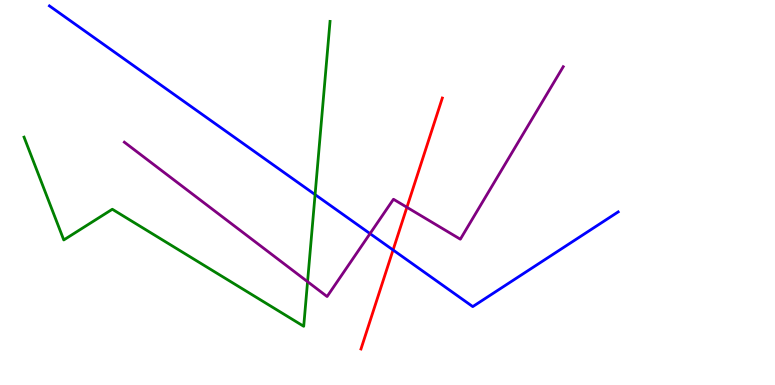[{'lines': ['blue', 'red'], 'intersections': [{'x': 5.07, 'y': 3.51}]}, {'lines': ['green', 'red'], 'intersections': []}, {'lines': ['purple', 'red'], 'intersections': [{'x': 5.25, 'y': 4.62}]}, {'lines': ['blue', 'green'], 'intersections': [{'x': 4.07, 'y': 4.95}]}, {'lines': ['blue', 'purple'], 'intersections': [{'x': 4.77, 'y': 3.93}]}, {'lines': ['green', 'purple'], 'intersections': [{'x': 3.97, 'y': 2.68}]}]